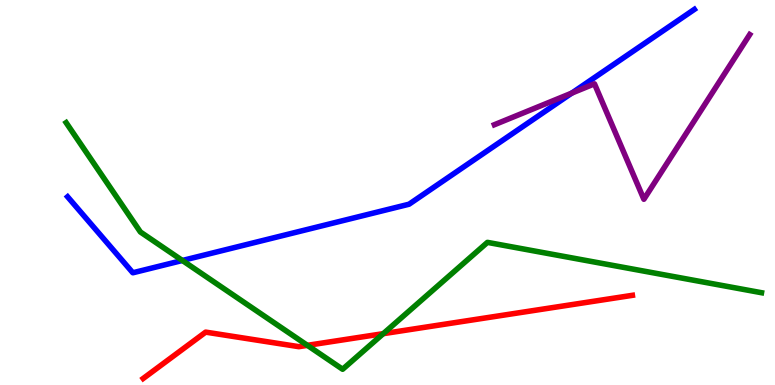[{'lines': ['blue', 'red'], 'intersections': []}, {'lines': ['green', 'red'], 'intersections': [{'x': 3.97, 'y': 1.03}, {'x': 4.95, 'y': 1.33}]}, {'lines': ['purple', 'red'], 'intersections': []}, {'lines': ['blue', 'green'], 'intersections': [{'x': 2.35, 'y': 3.23}]}, {'lines': ['blue', 'purple'], 'intersections': [{'x': 7.38, 'y': 7.58}]}, {'lines': ['green', 'purple'], 'intersections': []}]